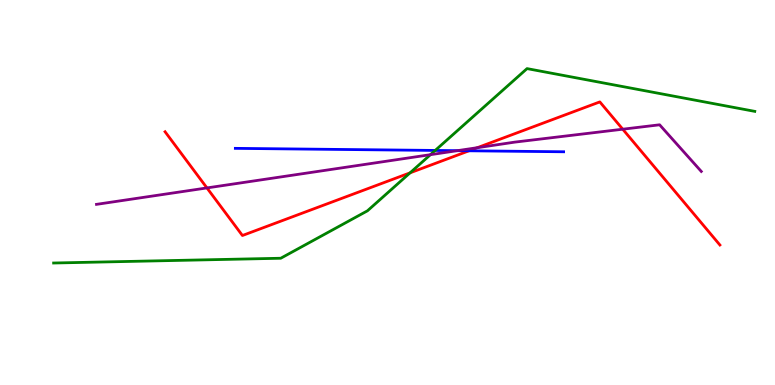[{'lines': ['blue', 'red'], 'intersections': [{'x': 6.05, 'y': 6.08}]}, {'lines': ['green', 'red'], 'intersections': [{'x': 5.29, 'y': 5.51}]}, {'lines': ['purple', 'red'], 'intersections': [{'x': 2.67, 'y': 5.12}, {'x': 6.16, 'y': 6.16}, {'x': 8.04, 'y': 6.64}]}, {'lines': ['blue', 'green'], 'intersections': [{'x': 5.62, 'y': 6.09}]}, {'lines': ['blue', 'purple'], 'intersections': [{'x': 5.9, 'y': 6.09}]}, {'lines': ['green', 'purple'], 'intersections': [{'x': 5.55, 'y': 5.98}]}]